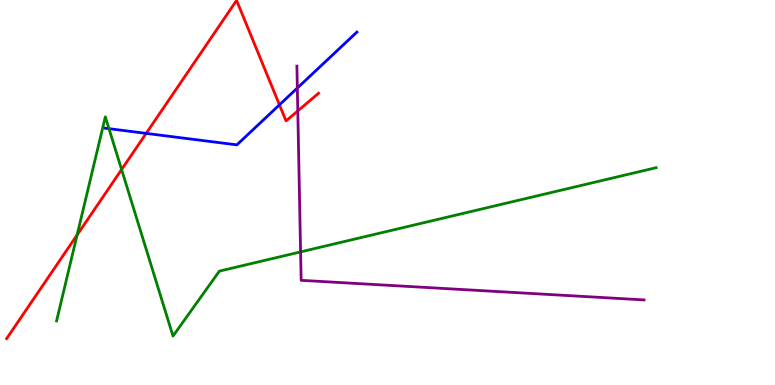[{'lines': ['blue', 'red'], 'intersections': [{'x': 1.89, 'y': 6.54}, {'x': 3.61, 'y': 7.28}]}, {'lines': ['green', 'red'], 'intersections': [{'x': 0.995, 'y': 3.9}, {'x': 1.57, 'y': 5.6}]}, {'lines': ['purple', 'red'], 'intersections': [{'x': 3.84, 'y': 7.12}]}, {'lines': ['blue', 'green'], 'intersections': [{'x': 1.41, 'y': 6.66}]}, {'lines': ['blue', 'purple'], 'intersections': [{'x': 3.84, 'y': 7.71}]}, {'lines': ['green', 'purple'], 'intersections': [{'x': 3.88, 'y': 3.46}]}]